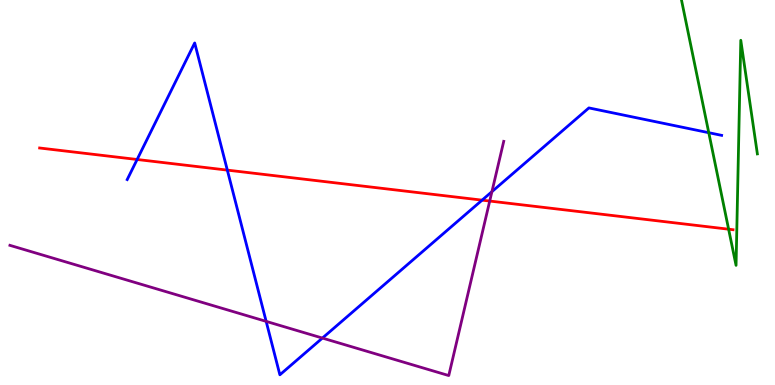[{'lines': ['blue', 'red'], 'intersections': [{'x': 1.77, 'y': 5.86}, {'x': 2.93, 'y': 5.58}, {'x': 6.22, 'y': 4.8}]}, {'lines': ['green', 'red'], 'intersections': [{'x': 9.4, 'y': 4.05}]}, {'lines': ['purple', 'red'], 'intersections': [{'x': 6.32, 'y': 4.78}]}, {'lines': ['blue', 'green'], 'intersections': [{'x': 9.15, 'y': 6.55}]}, {'lines': ['blue', 'purple'], 'intersections': [{'x': 3.43, 'y': 1.65}, {'x': 4.16, 'y': 1.22}, {'x': 6.35, 'y': 5.02}]}, {'lines': ['green', 'purple'], 'intersections': []}]